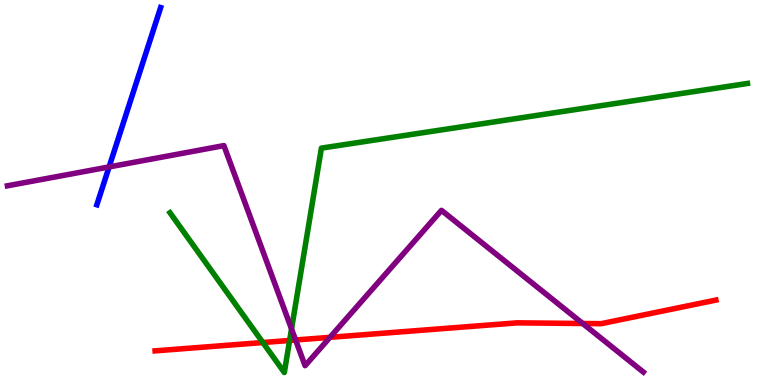[{'lines': ['blue', 'red'], 'intersections': []}, {'lines': ['green', 'red'], 'intersections': [{'x': 3.39, 'y': 1.1}, {'x': 3.74, 'y': 1.16}]}, {'lines': ['purple', 'red'], 'intersections': [{'x': 3.81, 'y': 1.17}, {'x': 4.26, 'y': 1.24}, {'x': 7.52, 'y': 1.6}]}, {'lines': ['blue', 'green'], 'intersections': []}, {'lines': ['blue', 'purple'], 'intersections': [{'x': 1.41, 'y': 5.66}]}, {'lines': ['green', 'purple'], 'intersections': [{'x': 3.76, 'y': 1.46}]}]